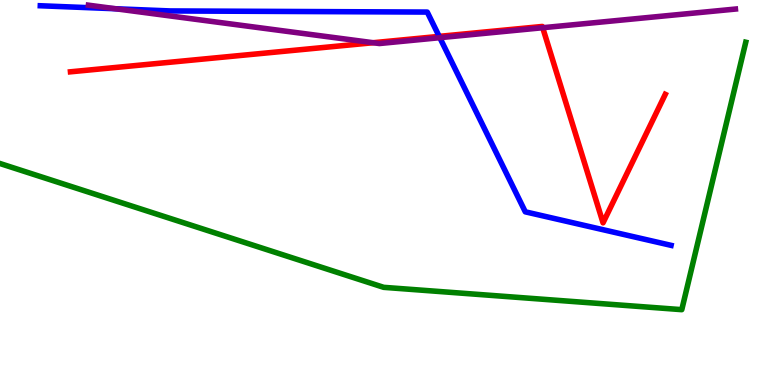[{'lines': ['blue', 'red'], 'intersections': [{'x': 5.67, 'y': 9.06}]}, {'lines': ['green', 'red'], 'intersections': []}, {'lines': ['purple', 'red'], 'intersections': [{'x': 4.81, 'y': 8.89}, {'x': 7.0, 'y': 9.28}]}, {'lines': ['blue', 'green'], 'intersections': []}, {'lines': ['blue', 'purple'], 'intersections': [{'x': 1.49, 'y': 9.77}, {'x': 5.68, 'y': 9.02}]}, {'lines': ['green', 'purple'], 'intersections': []}]